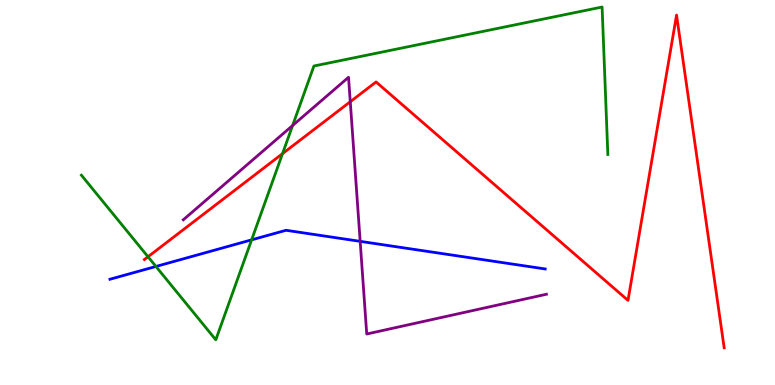[{'lines': ['blue', 'red'], 'intersections': []}, {'lines': ['green', 'red'], 'intersections': [{'x': 1.91, 'y': 3.33}, {'x': 3.65, 'y': 6.01}]}, {'lines': ['purple', 'red'], 'intersections': [{'x': 4.52, 'y': 7.36}]}, {'lines': ['blue', 'green'], 'intersections': [{'x': 2.01, 'y': 3.08}, {'x': 3.25, 'y': 3.77}]}, {'lines': ['blue', 'purple'], 'intersections': [{'x': 4.65, 'y': 3.73}]}, {'lines': ['green', 'purple'], 'intersections': [{'x': 3.78, 'y': 6.74}]}]